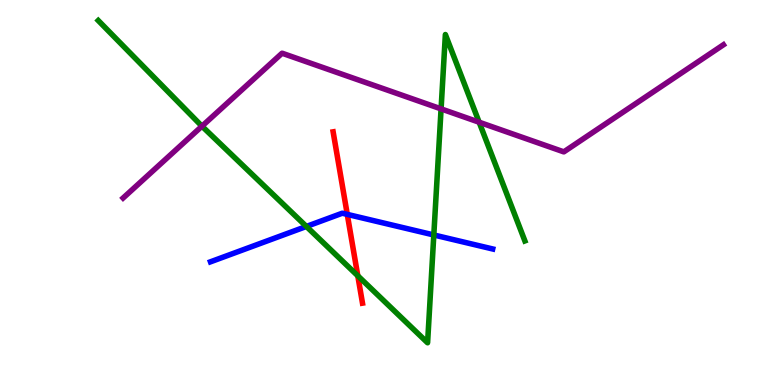[{'lines': ['blue', 'red'], 'intersections': [{'x': 4.48, 'y': 4.43}]}, {'lines': ['green', 'red'], 'intersections': [{'x': 4.62, 'y': 2.84}]}, {'lines': ['purple', 'red'], 'intersections': []}, {'lines': ['blue', 'green'], 'intersections': [{'x': 3.95, 'y': 4.12}, {'x': 5.6, 'y': 3.9}]}, {'lines': ['blue', 'purple'], 'intersections': []}, {'lines': ['green', 'purple'], 'intersections': [{'x': 2.61, 'y': 6.72}, {'x': 5.69, 'y': 7.17}, {'x': 6.18, 'y': 6.83}]}]